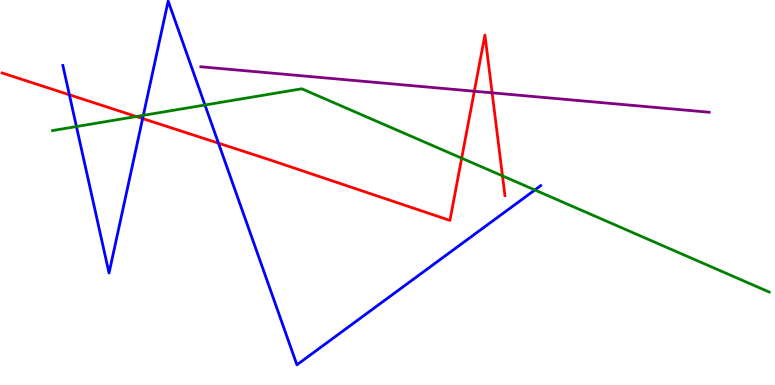[{'lines': ['blue', 'red'], 'intersections': [{'x': 0.895, 'y': 7.54}, {'x': 1.84, 'y': 6.92}, {'x': 2.82, 'y': 6.28}]}, {'lines': ['green', 'red'], 'intersections': [{'x': 1.76, 'y': 6.97}, {'x': 5.96, 'y': 5.89}, {'x': 6.48, 'y': 5.43}]}, {'lines': ['purple', 'red'], 'intersections': [{'x': 6.12, 'y': 7.63}, {'x': 6.35, 'y': 7.59}]}, {'lines': ['blue', 'green'], 'intersections': [{'x': 0.986, 'y': 6.71}, {'x': 1.85, 'y': 7.0}, {'x': 2.64, 'y': 7.27}, {'x': 6.9, 'y': 5.07}]}, {'lines': ['blue', 'purple'], 'intersections': []}, {'lines': ['green', 'purple'], 'intersections': []}]